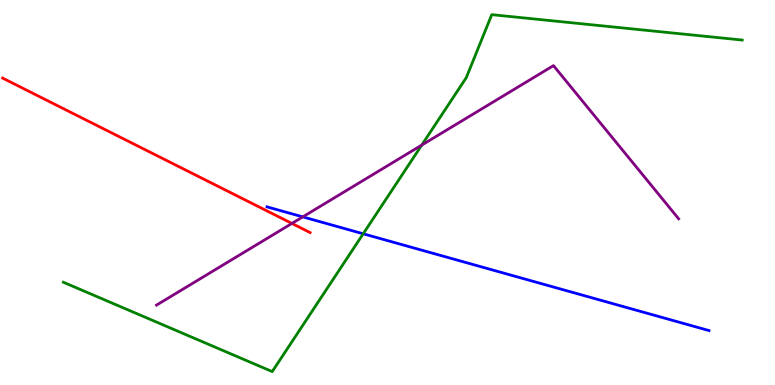[{'lines': ['blue', 'red'], 'intersections': []}, {'lines': ['green', 'red'], 'intersections': []}, {'lines': ['purple', 'red'], 'intersections': [{'x': 3.77, 'y': 4.2}]}, {'lines': ['blue', 'green'], 'intersections': [{'x': 4.69, 'y': 3.93}]}, {'lines': ['blue', 'purple'], 'intersections': [{'x': 3.91, 'y': 4.37}]}, {'lines': ['green', 'purple'], 'intersections': [{'x': 5.44, 'y': 6.23}]}]